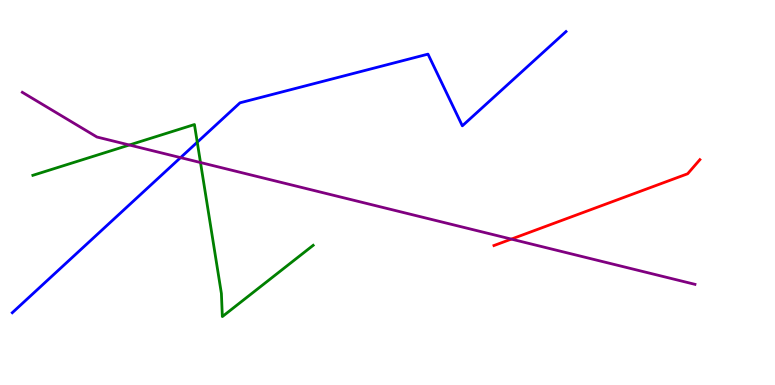[{'lines': ['blue', 'red'], 'intersections': []}, {'lines': ['green', 'red'], 'intersections': []}, {'lines': ['purple', 'red'], 'intersections': [{'x': 6.6, 'y': 3.79}]}, {'lines': ['blue', 'green'], 'intersections': [{'x': 2.55, 'y': 6.31}]}, {'lines': ['blue', 'purple'], 'intersections': [{'x': 2.33, 'y': 5.91}]}, {'lines': ['green', 'purple'], 'intersections': [{'x': 1.67, 'y': 6.23}, {'x': 2.59, 'y': 5.78}]}]